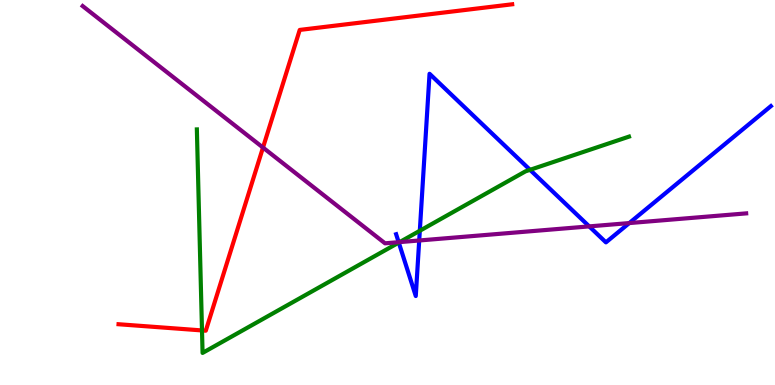[{'lines': ['blue', 'red'], 'intersections': []}, {'lines': ['green', 'red'], 'intersections': [{'x': 2.61, 'y': 1.42}]}, {'lines': ['purple', 'red'], 'intersections': [{'x': 3.39, 'y': 6.17}]}, {'lines': ['blue', 'green'], 'intersections': [{'x': 5.15, 'y': 3.7}, {'x': 5.42, 'y': 4.01}, {'x': 6.84, 'y': 5.59}]}, {'lines': ['blue', 'purple'], 'intersections': [{'x': 5.14, 'y': 3.71}, {'x': 5.41, 'y': 3.75}, {'x': 7.6, 'y': 4.12}, {'x': 8.12, 'y': 4.21}]}, {'lines': ['green', 'purple'], 'intersections': [{'x': 5.16, 'y': 3.71}]}]